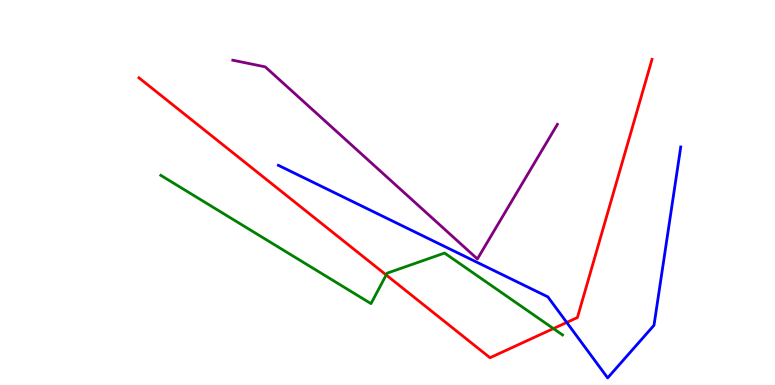[{'lines': ['blue', 'red'], 'intersections': [{'x': 7.31, 'y': 1.62}]}, {'lines': ['green', 'red'], 'intersections': [{'x': 4.98, 'y': 2.86}, {'x': 7.14, 'y': 1.47}]}, {'lines': ['purple', 'red'], 'intersections': []}, {'lines': ['blue', 'green'], 'intersections': []}, {'lines': ['blue', 'purple'], 'intersections': []}, {'lines': ['green', 'purple'], 'intersections': []}]